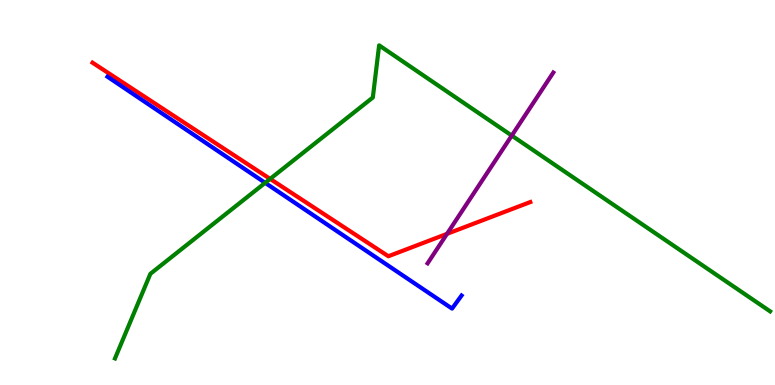[{'lines': ['blue', 'red'], 'intersections': []}, {'lines': ['green', 'red'], 'intersections': [{'x': 3.49, 'y': 5.35}]}, {'lines': ['purple', 'red'], 'intersections': [{'x': 5.77, 'y': 3.93}]}, {'lines': ['blue', 'green'], 'intersections': [{'x': 3.42, 'y': 5.25}]}, {'lines': ['blue', 'purple'], 'intersections': []}, {'lines': ['green', 'purple'], 'intersections': [{'x': 6.6, 'y': 6.48}]}]